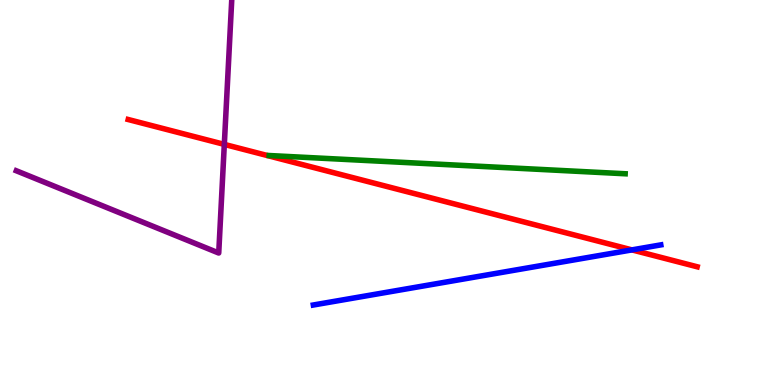[{'lines': ['blue', 'red'], 'intersections': [{'x': 8.15, 'y': 3.51}]}, {'lines': ['green', 'red'], 'intersections': []}, {'lines': ['purple', 'red'], 'intersections': [{'x': 2.89, 'y': 6.25}]}, {'lines': ['blue', 'green'], 'intersections': []}, {'lines': ['blue', 'purple'], 'intersections': []}, {'lines': ['green', 'purple'], 'intersections': []}]